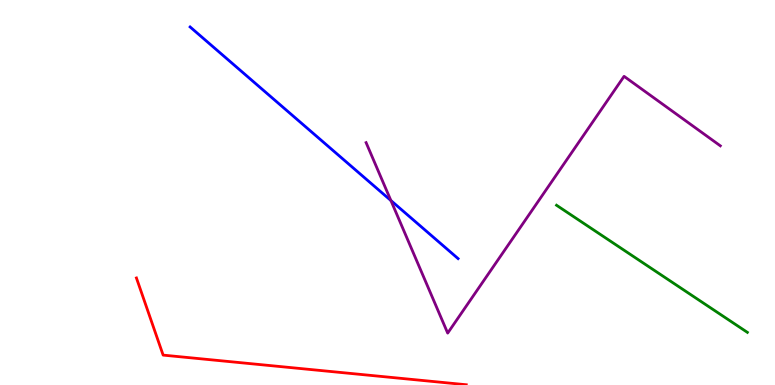[{'lines': ['blue', 'red'], 'intersections': []}, {'lines': ['green', 'red'], 'intersections': []}, {'lines': ['purple', 'red'], 'intersections': []}, {'lines': ['blue', 'green'], 'intersections': []}, {'lines': ['blue', 'purple'], 'intersections': [{'x': 5.04, 'y': 4.79}]}, {'lines': ['green', 'purple'], 'intersections': []}]